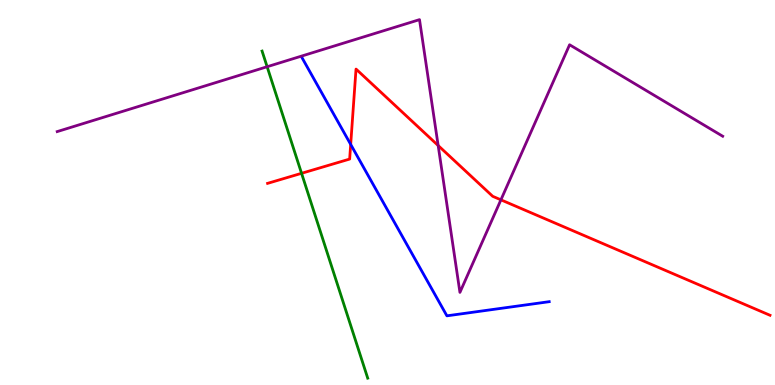[{'lines': ['blue', 'red'], 'intersections': [{'x': 4.53, 'y': 6.25}]}, {'lines': ['green', 'red'], 'intersections': [{'x': 3.89, 'y': 5.5}]}, {'lines': ['purple', 'red'], 'intersections': [{'x': 5.65, 'y': 6.22}, {'x': 6.46, 'y': 4.81}]}, {'lines': ['blue', 'green'], 'intersections': []}, {'lines': ['blue', 'purple'], 'intersections': []}, {'lines': ['green', 'purple'], 'intersections': [{'x': 3.45, 'y': 8.27}]}]